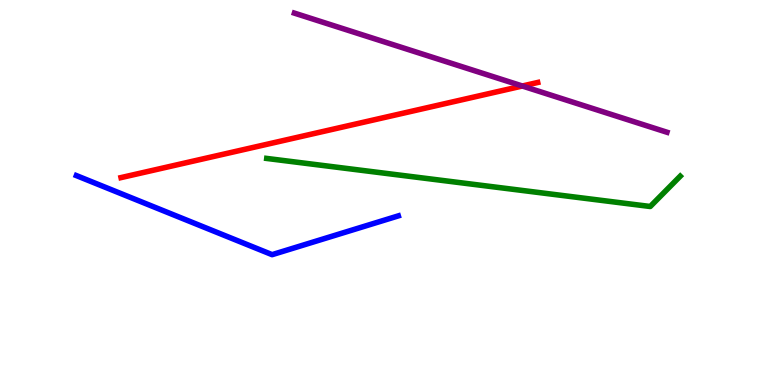[{'lines': ['blue', 'red'], 'intersections': []}, {'lines': ['green', 'red'], 'intersections': []}, {'lines': ['purple', 'red'], 'intersections': [{'x': 6.74, 'y': 7.77}]}, {'lines': ['blue', 'green'], 'intersections': []}, {'lines': ['blue', 'purple'], 'intersections': []}, {'lines': ['green', 'purple'], 'intersections': []}]